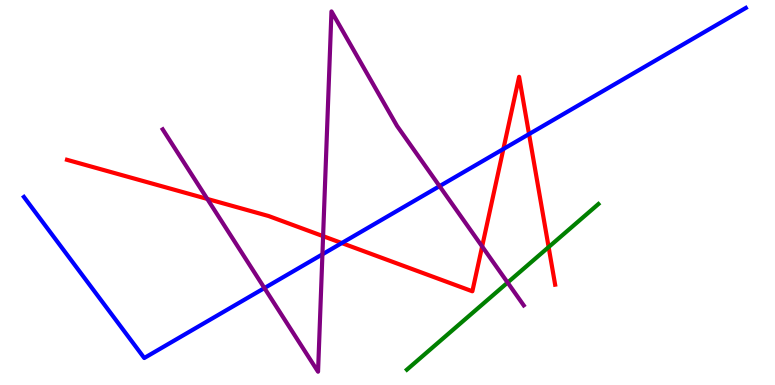[{'lines': ['blue', 'red'], 'intersections': [{'x': 4.41, 'y': 3.69}, {'x': 6.5, 'y': 6.13}, {'x': 6.83, 'y': 6.52}]}, {'lines': ['green', 'red'], 'intersections': [{'x': 7.08, 'y': 3.58}]}, {'lines': ['purple', 'red'], 'intersections': [{'x': 2.67, 'y': 4.83}, {'x': 4.17, 'y': 3.87}, {'x': 6.22, 'y': 3.6}]}, {'lines': ['blue', 'green'], 'intersections': []}, {'lines': ['blue', 'purple'], 'intersections': [{'x': 3.41, 'y': 2.52}, {'x': 4.16, 'y': 3.39}, {'x': 5.67, 'y': 5.16}]}, {'lines': ['green', 'purple'], 'intersections': [{'x': 6.55, 'y': 2.66}]}]